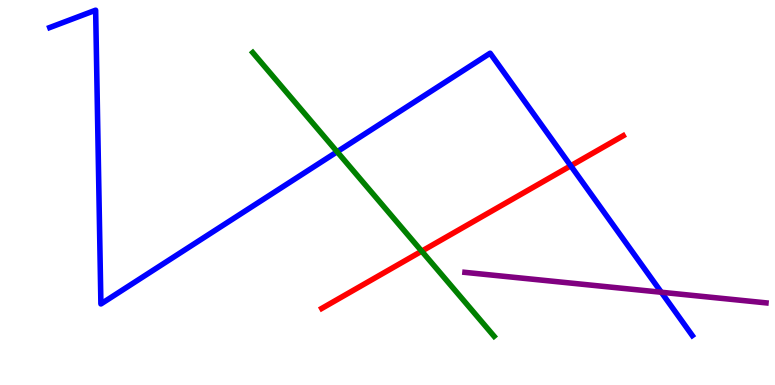[{'lines': ['blue', 'red'], 'intersections': [{'x': 7.36, 'y': 5.69}]}, {'lines': ['green', 'red'], 'intersections': [{'x': 5.44, 'y': 3.48}]}, {'lines': ['purple', 'red'], 'intersections': []}, {'lines': ['blue', 'green'], 'intersections': [{'x': 4.35, 'y': 6.06}]}, {'lines': ['blue', 'purple'], 'intersections': [{'x': 8.53, 'y': 2.41}]}, {'lines': ['green', 'purple'], 'intersections': []}]